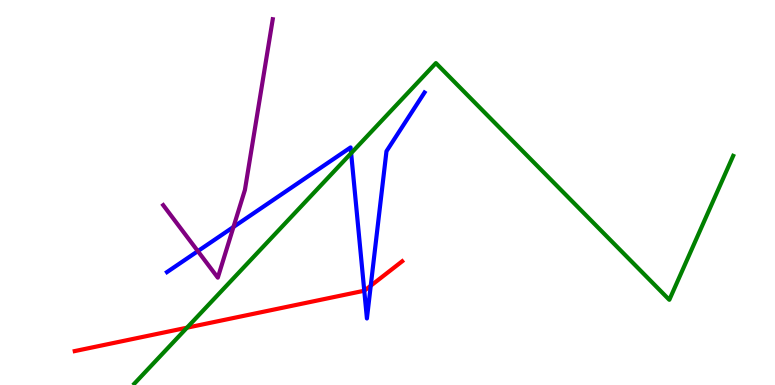[{'lines': ['blue', 'red'], 'intersections': [{'x': 4.7, 'y': 2.45}, {'x': 4.78, 'y': 2.58}]}, {'lines': ['green', 'red'], 'intersections': [{'x': 2.41, 'y': 1.49}]}, {'lines': ['purple', 'red'], 'intersections': []}, {'lines': ['blue', 'green'], 'intersections': [{'x': 4.53, 'y': 6.02}]}, {'lines': ['blue', 'purple'], 'intersections': [{'x': 2.55, 'y': 3.48}, {'x': 3.01, 'y': 4.11}]}, {'lines': ['green', 'purple'], 'intersections': []}]